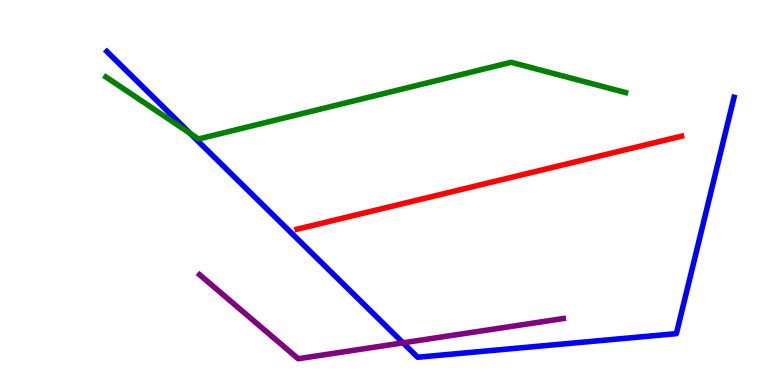[{'lines': ['blue', 'red'], 'intersections': []}, {'lines': ['green', 'red'], 'intersections': []}, {'lines': ['purple', 'red'], 'intersections': []}, {'lines': ['blue', 'green'], 'intersections': [{'x': 2.45, 'y': 6.53}]}, {'lines': ['blue', 'purple'], 'intersections': [{'x': 5.2, 'y': 1.1}]}, {'lines': ['green', 'purple'], 'intersections': []}]